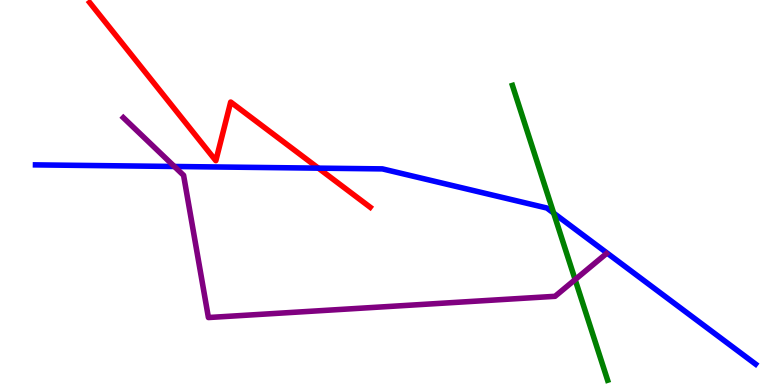[{'lines': ['blue', 'red'], 'intersections': [{'x': 4.11, 'y': 5.63}]}, {'lines': ['green', 'red'], 'intersections': []}, {'lines': ['purple', 'red'], 'intersections': []}, {'lines': ['blue', 'green'], 'intersections': [{'x': 7.14, 'y': 4.47}]}, {'lines': ['blue', 'purple'], 'intersections': [{'x': 2.25, 'y': 5.68}]}, {'lines': ['green', 'purple'], 'intersections': [{'x': 7.42, 'y': 2.74}]}]